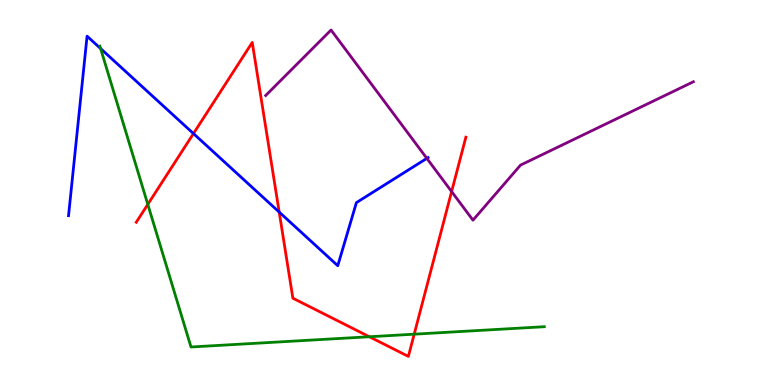[{'lines': ['blue', 'red'], 'intersections': [{'x': 2.5, 'y': 6.53}, {'x': 3.6, 'y': 4.49}]}, {'lines': ['green', 'red'], 'intersections': [{'x': 1.91, 'y': 4.69}, {'x': 4.77, 'y': 1.25}, {'x': 5.34, 'y': 1.32}]}, {'lines': ['purple', 'red'], 'intersections': [{'x': 5.83, 'y': 5.02}]}, {'lines': ['blue', 'green'], 'intersections': [{'x': 1.3, 'y': 8.74}]}, {'lines': ['blue', 'purple'], 'intersections': [{'x': 5.51, 'y': 5.89}]}, {'lines': ['green', 'purple'], 'intersections': []}]